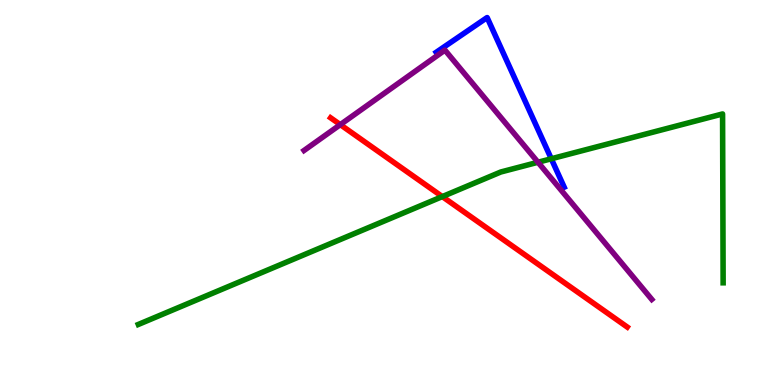[{'lines': ['blue', 'red'], 'intersections': []}, {'lines': ['green', 'red'], 'intersections': [{'x': 5.71, 'y': 4.89}]}, {'lines': ['purple', 'red'], 'intersections': [{'x': 4.39, 'y': 6.76}]}, {'lines': ['blue', 'green'], 'intersections': [{'x': 7.11, 'y': 5.88}]}, {'lines': ['blue', 'purple'], 'intersections': []}, {'lines': ['green', 'purple'], 'intersections': [{'x': 6.94, 'y': 5.79}]}]